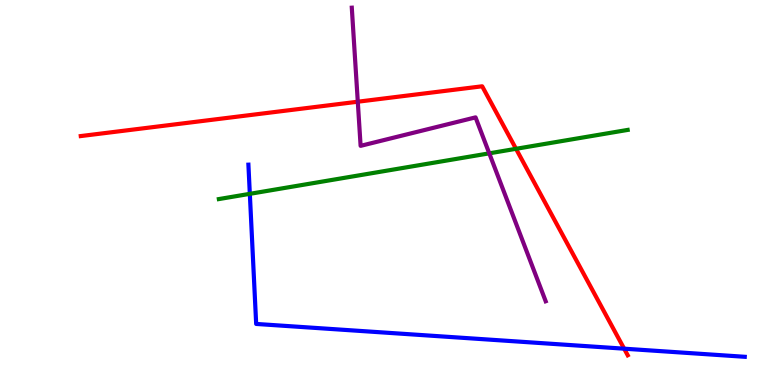[{'lines': ['blue', 'red'], 'intersections': [{'x': 8.05, 'y': 0.943}]}, {'lines': ['green', 'red'], 'intersections': [{'x': 6.66, 'y': 6.13}]}, {'lines': ['purple', 'red'], 'intersections': [{'x': 4.62, 'y': 7.36}]}, {'lines': ['blue', 'green'], 'intersections': [{'x': 3.22, 'y': 4.97}]}, {'lines': ['blue', 'purple'], 'intersections': []}, {'lines': ['green', 'purple'], 'intersections': [{'x': 6.31, 'y': 6.02}]}]